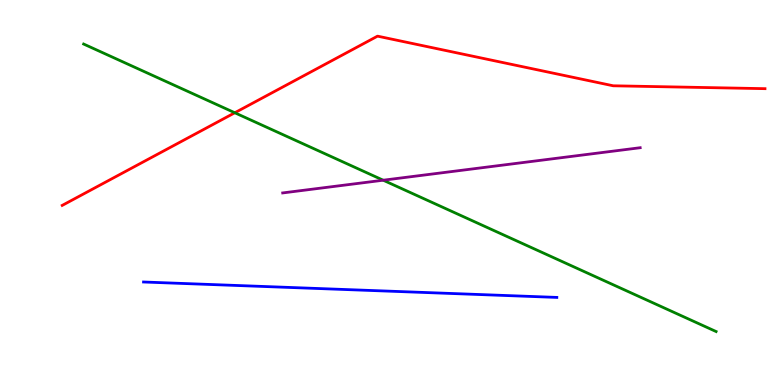[{'lines': ['blue', 'red'], 'intersections': []}, {'lines': ['green', 'red'], 'intersections': [{'x': 3.03, 'y': 7.07}]}, {'lines': ['purple', 'red'], 'intersections': []}, {'lines': ['blue', 'green'], 'intersections': []}, {'lines': ['blue', 'purple'], 'intersections': []}, {'lines': ['green', 'purple'], 'intersections': [{'x': 4.94, 'y': 5.32}]}]